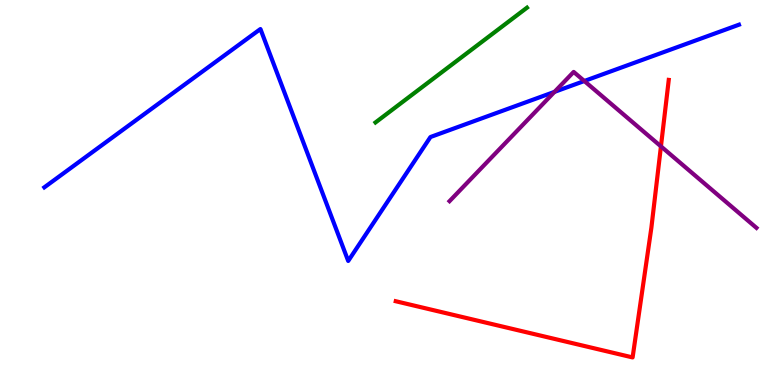[{'lines': ['blue', 'red'], 'intersections': []}, {'lines': ['green', 'red'], 'intersections': []}, {'lines': ['purple', 'red'], 'intersections': [{'x': 8.53, 'y': 6.2}]}, {'lines': ['blue', 'green'], 'intersections': []}, {'lines': ['blue', 'purple'], 'intersections': [{'x': 7.16, 'y': 7.61}, {'x': 7.54, 'y': 7.9}]}, {'lines': ['green', 'purple'], 'intersections': []}]